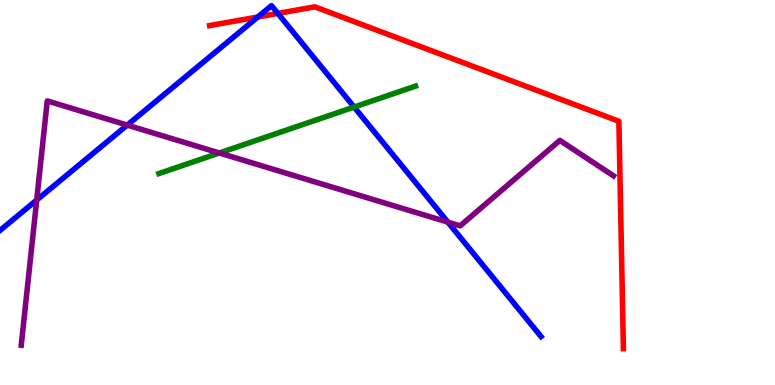[{'lines': ['blue', 'red'], 'intersections': [{'x': 3.33, 'y': 9.56}, {'x': 3.59, 'y': 9.65}]}, {'lines': ['green', 'red'], 'intersections': []}, {'lines': ['purple', 'red'], 'intersections': []}, {'lines': ['blue', 'green'], 'intersections': [{'x': 4.57, 'y': 7.22}]}, {'lines': ['blue', 'purple'], 'intersections': [{'x': 0.474, 'y': 4.8}, {'x': 1.64, 'y': 6.75}, {'x': 5.78, 'y': 4.23}]}, {'lines': ['green', 'purple'], 'intersections': [{'x': 2.83, 'y': 6.03}]}]